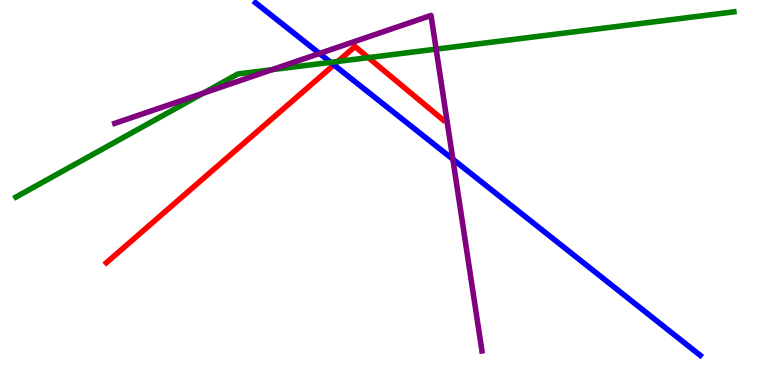[{'lines': ['blue', 'red'], 'intersections': [{'x': 4.31, 'y': 8.31}]}, {'lines': ['green', 'red'], 'intersections': [{'x': 4.36, 'y': 8.4}, {'x': 4.75, 'y': 8.5}]}, {'lines': ['purple', 'red'], 'intersections': []}, {'lines': ['blue', 'green'], 'intersections': [{'x': 4.27, 'y': 8.38}]}, {'lines': ['blue', 'purple'], 'intersections': [{'x': 4.12, 'y': 8.61}, {'x': 5.84, 'y': 5.86}]}, {'lines': ['green', 'purple'], 'intersections': [{'x': 2.62, 'y': 7.58}, {'x': 3.51, 'y': 8.19}, {'x': 5.63, 'y': 8.72}]}]